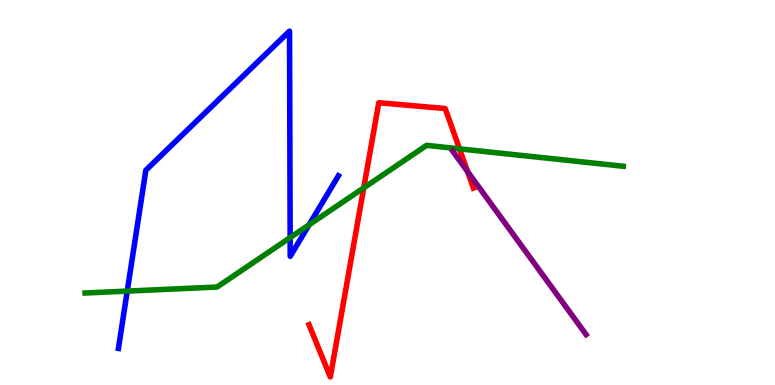[{'lines': ['blue', 'red'], 'intersections': []}, {'lines': ['green', 'red'], 'intersections': [{'x': 4.69, 'y': 5.12}, {'x': 5.93, 'y': 6.13}]}, {'lines': ['purple', 'red'], 'intersections': [{'x': 6.03, 'y': 5.54}]}, {'lines': ['blue', 'green'], 'intersections': [{'x': 1.64, 'y': 2.44}, {'x': 3.74, 'y': 3.83}, {'x': 3.99, 'y': 4.16}]}, {'lines': ['blue', 'purple'], 'intersections': []}, {'lines': ['green', 'purple'], 'intersections': []}]